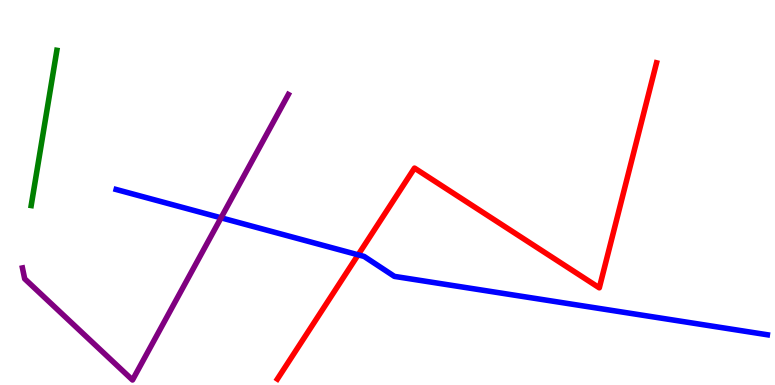[{'lines': ['blue', 'red'], 'intersections': [{'x': 4.62, 'y': 3.38}]}, {'lines': ['green', 'red'], 'intersections': []}, {'lines': ['purple', 'red'], 'intersections': []}, {'lines': ['blue', 'green'], 'intersections': []}, {'lines': ['blue', 'purple'], 'intersections': [{'x': 2.85, 'y': 4.34}]}, {'lines': ['green', 'purple'], 'intersections': []}]